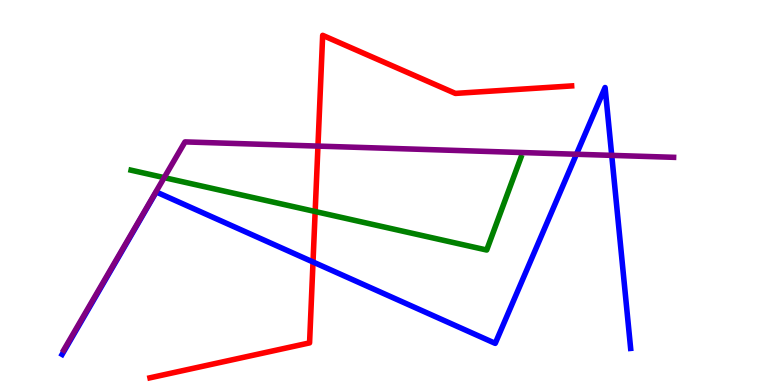[{'lines': ['blue', 'red'], 'intersections': [{'x': 4.04, 'y': 3.2}]}, {'lines': ['green', 'red'], 'intersections': [{'x': 4.07, 'y': 4.51}]}, {'lines': ['purple', 'red'], 'intersections': [{'x': 4.1, 'y': 6.21}]}, {'lines': ['blue', 'green'], 'intersections': []}, {'lines': ['blue', 'purple'], 'intersections': [{'x': 7.44, 'y': 5.99}, {'x': 7.89, 'y': 5.96}]}, {'lines': ['green', 'purple'], 'intersections': [{'x': 2.12, 'y': 5.39}]}]